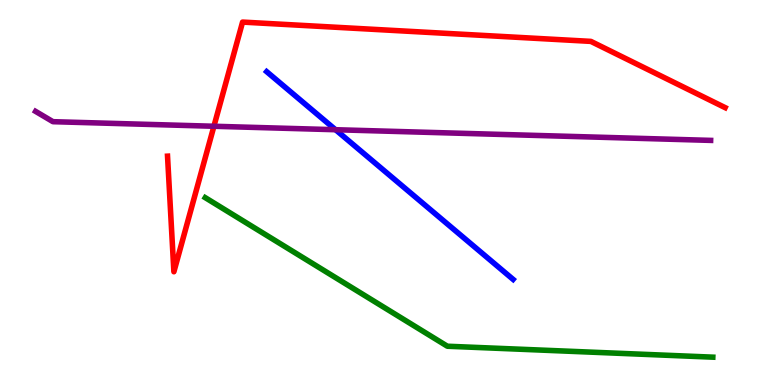[{'lines': ['blue', 'red'], 'intersections': []}, {'lines': ['green', 'red'], 'intersections': []}, {'lines': ['purple', 'red'], 'intersections': [{'x': 2.76, 'y': 6.72}]}, {'lines': ['blue', 'green'], 'intersections': []}, {'lines': ['blue', 'purple'], 'intersections': [{'x': 4.33, 'y': 6.63}]}, {'lines': ['green', 'purple'], 'intersections': []}]